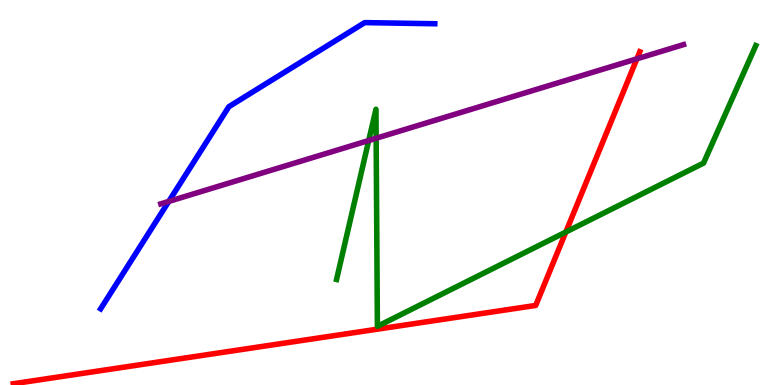[{'lines': ['blue', 'red'], 'intersections': []}, {'lines': ['green', 'red'], 'intersections': [{'x': 7.3, 'y': 3.97}]}, {'lines': ['purple', 'red'], 'intersections': [{'x': 8.22, 'y': 8.47}]}, {'lines': ['blue', 'green'], 'intersections': []}, {'lines': ['blue', 'purple'], 'intersections': [{'x': 2.18, 'y': 4.77}]}, {'lines': ['green', 'purple'], 'intersections': [{'x': 4.76, 'y': 6.35}, {'x': 4.85, 'y': 6.41}]}]